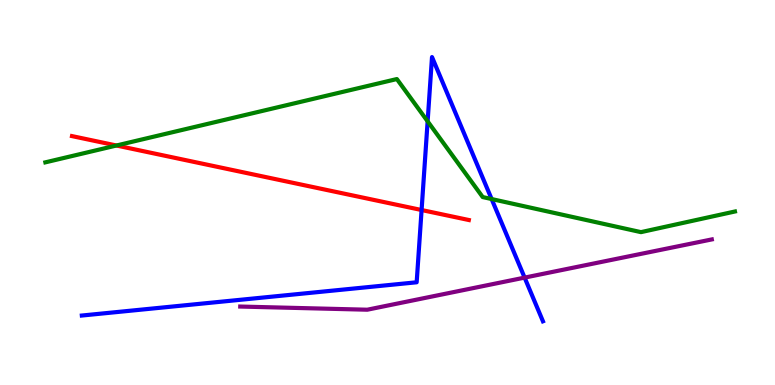[{'lines': ['blue', 'red'], 'intersections': [{'x': 5.44, 'y': 4.54}]}, {'lines': ['green', 'red'], 'intersections': [{'x': 1.5, 'y': 6.22}]}, {'lines': ['purple', 'red'], 'intersections': []}, {'lines': ['blue', 'green'], 'intersections': [{'x': 5.52, 'y': 6.85}, {'x': 6.34, 'y': 4.83}]}, {'lines': ['blue', 'purple'], 'intersections': [{'x': 6.77, 'y': 2.79}]}, {'lines': ['green', 'purple'], 'intersections': []}]